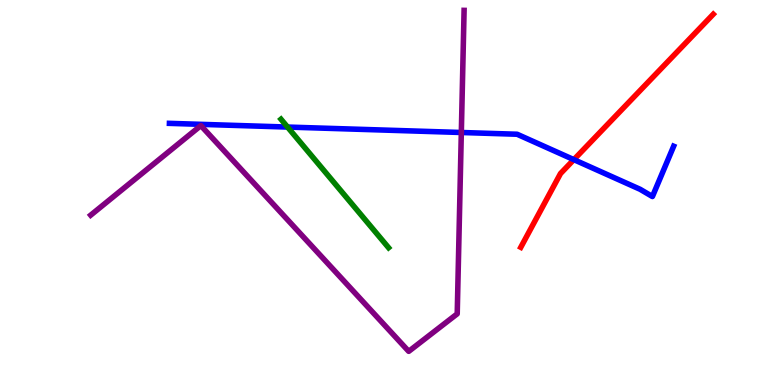[{'lines': ['blue', 'red'], 'intersections': [{'x': 7.4, 'y': 5.85}]}, {'lines': ['green', 'red'], 'intersections': []}, {'lines': ['purple', 'red'], 'intersections': []}, {'lines': ['blue', 'green'], 'intersections': [{'x': 3.71, 'y': 6.7}]}, {'lines': ['blue', 'purple'], 'intersections': [{'x': 5.95, 'y': 6.56}]}, {'lines': ['green', 'purple'], 'intersections': []}]